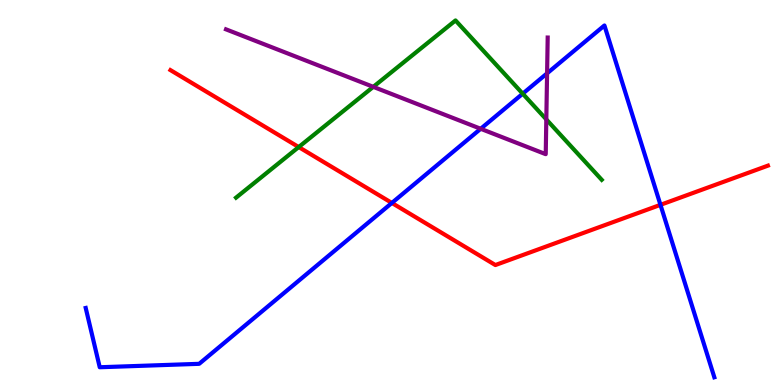[{'lines': ['blue', 'red'], 'intersections': [{'x': 5.06, 'y': 4.73}, {'x': 8.52, 'y': 4.68}]}, {'lines': ['green', 'red'], 'intersections': [{'x': 3.85, 'y': 6.18}]}, {'lines': ['purple', 'red'], 'intersections': []}, {'lines': ['blue', 'green'], 'intersections': [{'x': 6.74, 'y': 7.57}]}, {'lines': ['blue', 'purple'], 'intersections': [{'x': 6.2, 'y': 6.65}, {'x': 7.06, 'y': 8.09}]}, {'lines': ['green', 'purple'], 'intersections': [{'x': 4.82, 'y': 7.74}, {'x': 7.05, 'y': 6.9}]}]